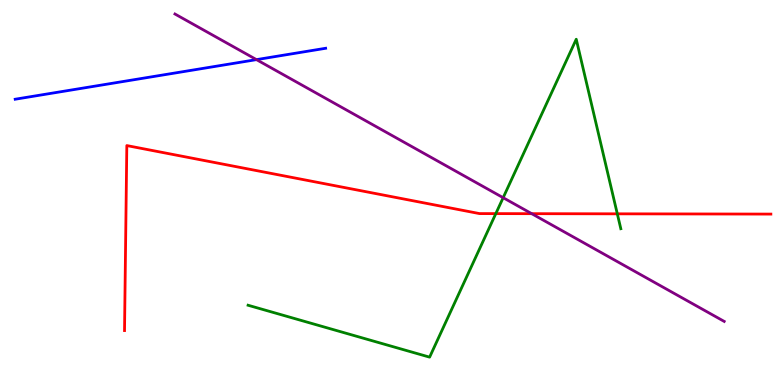[{'lines': ['blue', 'red'], 'intersections': []}, {'lines': ['green', 'red'], 'intersections': [{'x': 6.4, 'y': 4.45}, {'x': 7.97, 'y': 4.45}]}, {'lines': ['purple', 'red'], 'intersections': [{'x': 6.86, 'y': 4.45}]}, {'lines': ['blue', 'green'], 'intersections': []}, {'lines': ['blue', 'purple'], 'intersections': [{'x': 3.31, 'y': 8.45}]}, {'lines': ['green', 'purple'], 'intersections': [{'x': 6.49, 'y': 4.87}]}]